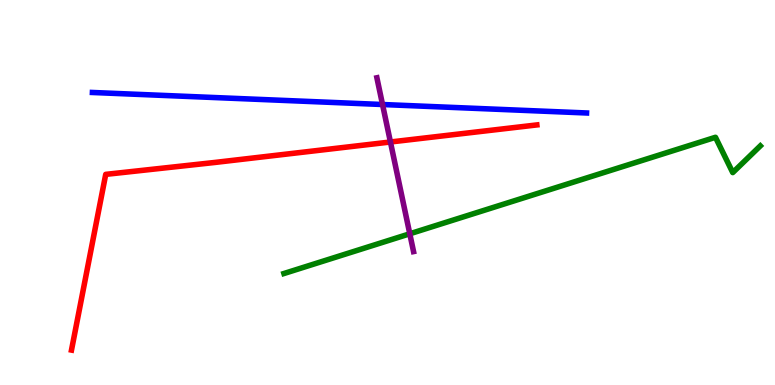[{'lines': ['blue', 'red'], 'intersections': []}, {'lines': ['green', 'red'], 'intersections': []}, {'lines': ['purple', 'red'], 'intersections': [{'x': 5.04, 'y': 6.31}]}, {'lines': ['blue', 'green'], 'intersections': []}, {'lines': ['blue', 'purple'], 'intersections': [{'x': 4.94, 'y': 7.29}]}, {'lines': ['green', 'purple'], 'intersections': [{'x': 5.29, 'y': 3.93}]}]